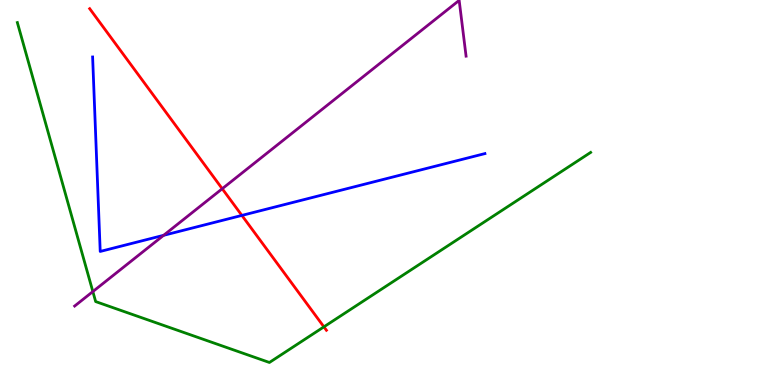[{'lines': ['blue', 'red'], 'intersections': [{'x': 3.12, 'y': 4.4}]}, {'lines': ['green', 'red'], 'intersections': [{'x': 4.18, 'y': 1.51}]}, {'lines': ['purple', 'red'], 'intersections': [{'x': 2.87, 'y': 5.1}]}, {'lines': ['blue', 'green'], 'intersections': []}, {'lines': ['blue', 'purple'], 'intersections': [{'x': 2.11, 'y': 3.89}]}, {'lines': ['green', 'purple'], 'intersections': [{'x': 1.2, 'y': 2.43}]}]